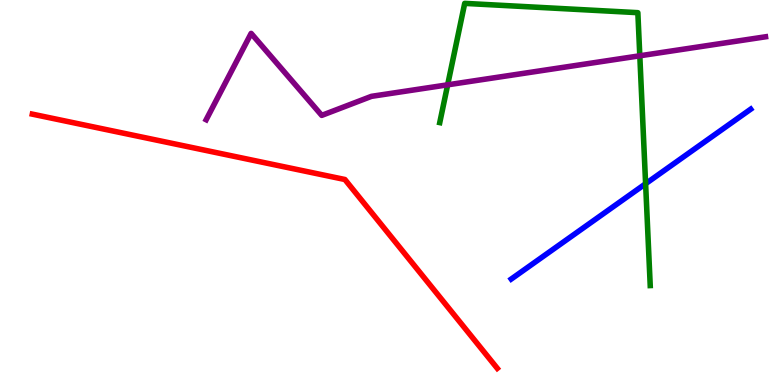[{'lines': ['blue', 'red'], 'intersections': []}, {'lines': ['green', 'red'], 'intersections': []}, {'lines': ['purple', 'red'], 'intersections': []}, {'lines': ['blue', 'green'], 'intersections': [{'x': 8.33, 'y': 5.23}]}, {'lines': ['blue', 'purple'], 'intersections': []}, {'lines': ['green', 'purple'], 'intersections': [{'x': 5.78, 'y': 7.8}, {'x': 8.26, 'y': 8.55}]}]